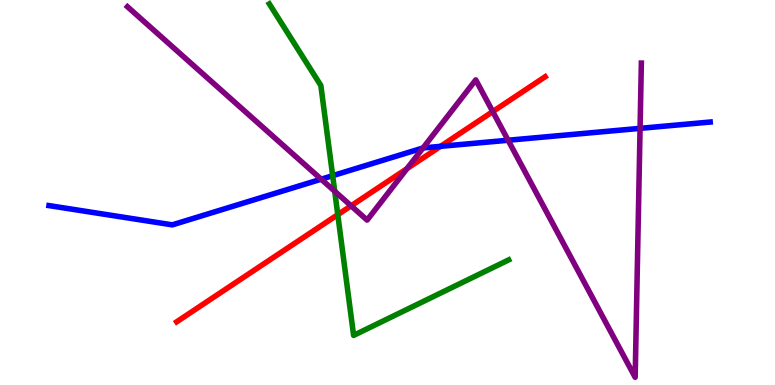[{'lines': ['blue', 'red'], 'intersections': [{'x': 5.68, 'y': 6.2}]}, {'lines': ['green', 'red'], 'intersections': [{'x': 4.36, 'y': 4.42}]}, {'lines': ['purple', 'red'], 'intersections': [{'x': 4.53, 'y': 4.65}, {'x': 5.25, 'y': 5.62}, {'x': 6.36, 'y': 7.1}]}, {'lines': ['blue', 'green'], 'intersections': [{'x': 4.29, 'y': 5.44}]}, {'lines': ['blue', 'purple'], 'intersections': [{'x': 4.14, 'y': 5.35}, {'x': 5.46, 'y': 6.16}, {'x': 6.56, 'y': 6.36}, {'x': 8.26, 'y': 6.67}]}, {'lines': ['green', 'purple'], 'intersections': [{'x': 4.32, 'y': 5.03}]}]